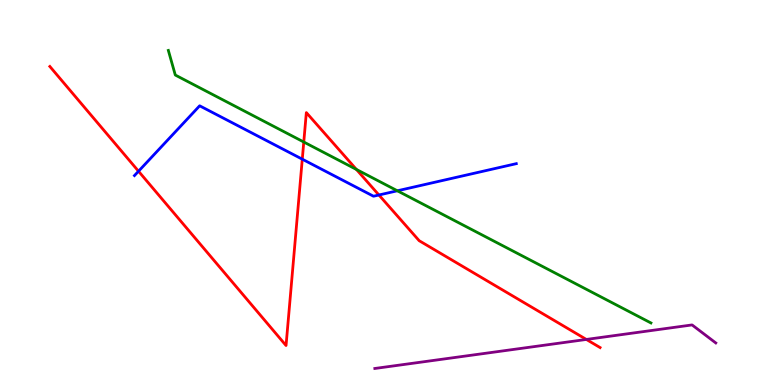[{'lines': ['blue', 'red'], 'intersections': [{'x': 1.79, 'y': 5.55}, {'x': 3.9, 'y': 5.87}, {'x': 4.89, 'y': 4.94}]}, {'lines': ['green', 'red'], 'intersections': [{'x': 3.92, 'y': 6.31}, {'x': 4.6, 'y': 5.6}]}, {'lines': ['purple', 'red'], 'intersections': [{'x': 7.57, 'y': 1.18}]}, {'lines': ['blue', 'green'], 'intersections': [{'x': 5.13, 'y': 5.04}]}, {'lines': ['blue', 'purple'], 'intersections': []}, {'lines': ['green', 'purple'], 'intersections': []}]